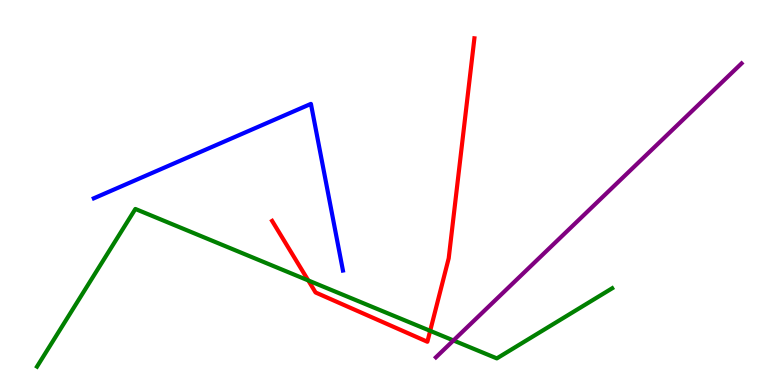[{'lines': ['blue', 'red'], 'intersections': []}, {'lines': ['green', 'red'], 'intersections': [{'x': 3.98, 'y': 2.72}, {'x': 5.55, 'y': 1.41}]}, {'lines': ['purple', 'red'], 'intersections': []}, {'lines': ['blue', 'green'], 'intersections': []}, {'lines': ['blue', 'purple'], 'intersections': []}, {'lines': ['green', 'purple'], 'intersections': [{'x': 5.85, 'y': 1.16}]}]